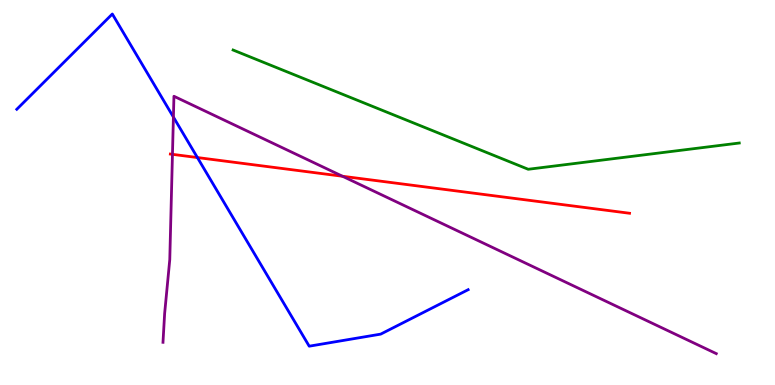[{'lines': ['blue', 'red'], 'intersections': [{'x': 2.55, 'y': 5.91}]}, {'lines': ['green', 'red'], 'intersections': []}, {'lines': ['purple', 'red'], 'intersections': [{'x': 2.23, 'y': 5.99}, {'x': 4.42, 'y': 5.42}]}, {'lines': ['blue', 'green'], 'intersections': []}, {'lines': ['blue', 'purple'], 'intersections': [{'x': 2.24, 'y': 6.96}]}, {'lines': ['green', 'purple'], 'intersections': []}]